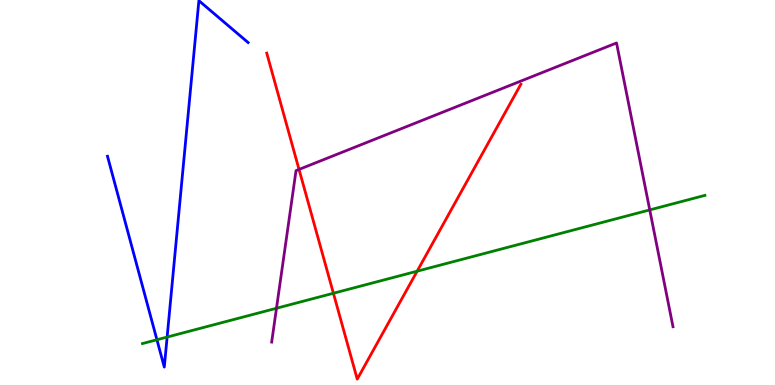[{'lines': ['blue', 'red'], 'intersections': []}, {'lines': ['green', 'red'], 'intersections': [{'x': 4.3, 'y': 2.38}, {'x': 5.38, 'y': 2.96}]}, {'lines': ['purple', 'red'], 'intersections': [{'x': 3.86, 'y': 5.6}]}, {'lines': ['blue', 'green'], 'intersections': [{'x': 2.02, 'y': 1.18}, {'x': 2.16, 'y': 1.25}]}, {'lines': ['blue', 'purple'], 'intersections': []}, {'lines': ['green', 'purple'], 'intersections': [{'x': 3.57, 'y': 1.99}, {'x': 8.38, 'y': 4.55}]}]